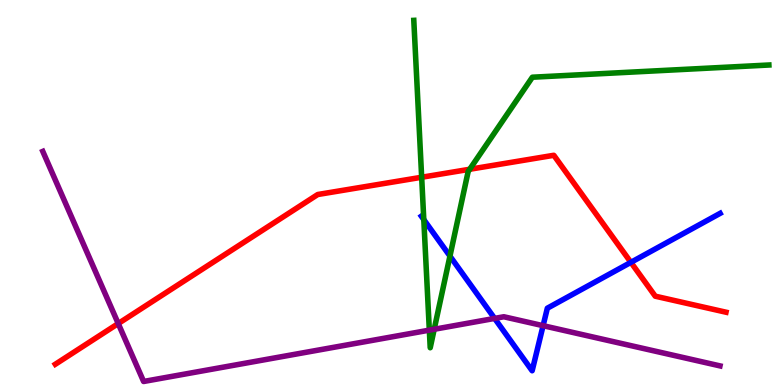[{'lines': ['blue', 'red'], 'intersections': [{'x': 8.14, 'y': 3.19}]}, {'lines': ['green', 'red'], 'intersections': [{'x': 5.44, 'y': 5.4}, {'x': 6.06, 'y': 5.6}]}, {'lines': ['purple', 'red'], 'intersections': [{'x': 1.53, 'y': 1.6}]}, {'lines': ['blue', 'green'], 'intersections': [{'x': 5.47, 'y': 4.3}, {'x': 5.81, 'y': 3.35}]}, {'lines': ['blue', 'purple'], 'intersections': [{'x': 6.38, 'y': 1.73}, {'x': 7.01, 'y': 1.54}]}, {'lines': ['green', 'purple'], 'intersections': [{'x': 5.54, 'y': 1.42}, {'x': 5.6, 'y': 1.45}]}]